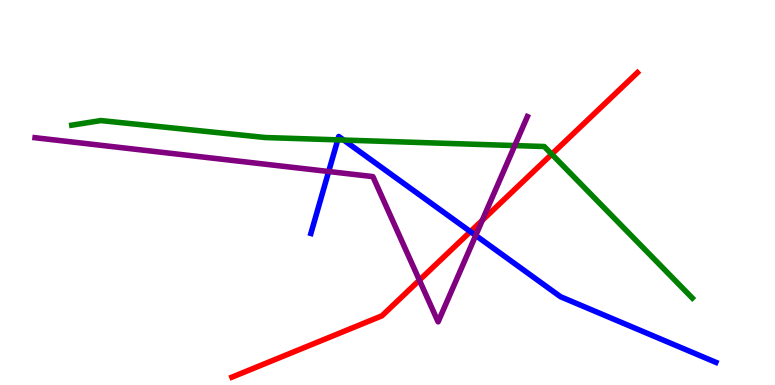[{'lines': ['blue', 'red'], 'intersections': [{'x': 6.07, 'y': 3.98}]}, {'lines': ['green', 'red'], 'intersections': [{'x': 7.12, 'y': 5.99}]}, {'lines': ['purple', 'red'], 'intersections': [{'x': 5.41, 'y': 2.72}, {'x': 6.22, 'y': 4.28}]}, {'lines': ['blue', 'green'], 'intersections': [{'x': 4.36, 'y': 6.37}, {'x': 4.43, 'y': 6.36}]}, {'lines': ['blue', 'purple'], 'intersections': [{'x': 4.24, 'y': 5.55}, {'x': 6.14, 'y': 3.88}]}, {'lines': ['green', 'purple'], 'intersections': [{'x': 6.64, 'y': 6.22}]}]